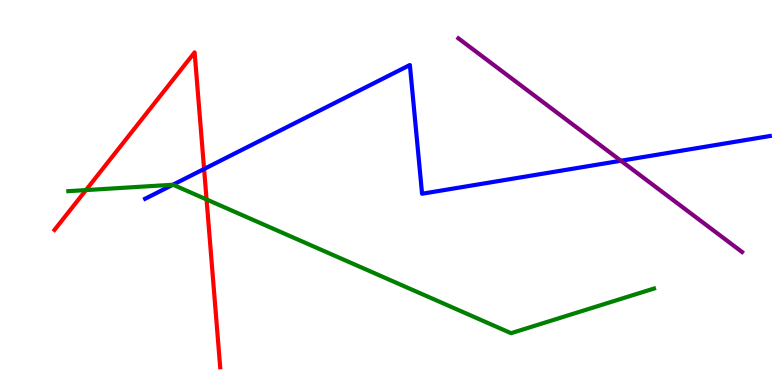[{'lines': ['blue', 'red'], 'intersections': [{'x': 2.63, 'y': 5.61}]}, {'lines': ['green', 'red'], 'intersections': [{'x': 1.11, 'y': 5.06}, {'x': 2.67, 'y': 4.82}]}, {'lines': ['purple', 'red'], 'intersections': []}, {'lines': ['blue', 'green'], 'intersections': [{'x': 2.23, 'y': 5.2}]}, {'lines': ['blue', 'purple'], 'intersections': [{'x': 8.01, 'y': 5.82}]}, {'lines': ['green', 'purple'], 'intersections': []}]